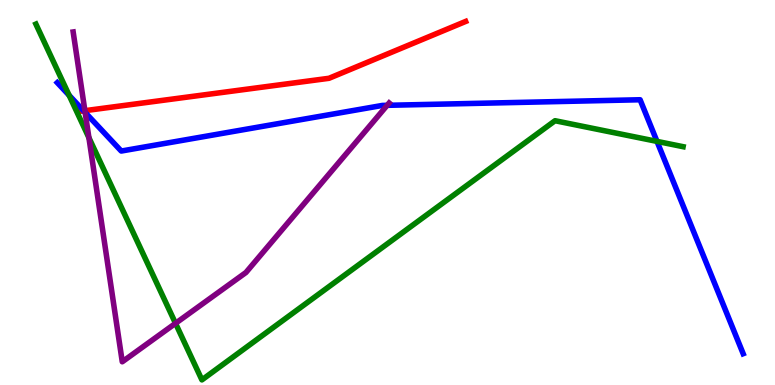[{'lines': ['blue', 'red'], 'intersections': [{'x': 1.08, 'y': 7.12}]}, {'lines': ['green', 'red'], 'intersections': []}, {'lines': ['purple', 'red'], 'intersections': [{'x': 1.1, 'y': 7.13}]}, {'lines': ['blue', 'green'], 'intersections': [{'x': 0.892, 'y': 7.52}, {'x': 8.48, 'y': 6.33}]}, {'lines': ['blue', 'purple'], 'intersections': [{'x': 1.1, 'y': 7.08}, {'x': 5.0, 'y': 7.26}]}, {'lines': ['green', 'purple'], 'intersections': [{'x': 1.15, 'y': 6.42}, {'x': 2.26, 'y': 1.6}]}]